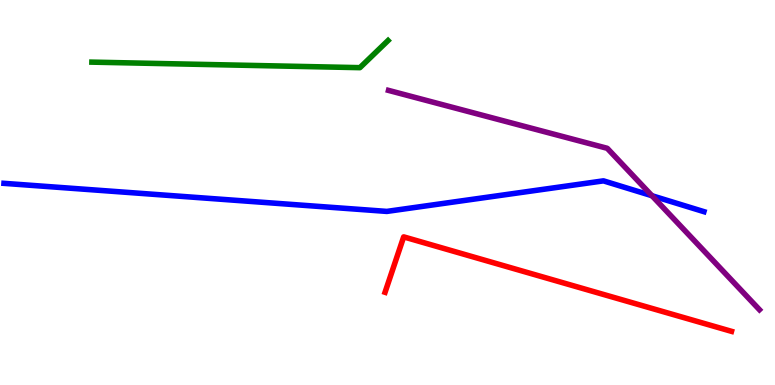[{'lines': ['blue', 'red'], 'intersections': []}, {'lines': ['green', 'red'], 'intersections': []}, {'lines': ['purple', 'red'], 'intersections': []}, {'lines': ['blue', 'green'], 'intersections': []}, {'lines': ['blue', 'purple'], 'intersections': [{'x': 8.41, 'y': 4.92}]}, {'lines': ['green', 'purple'], 'intersections': []}]